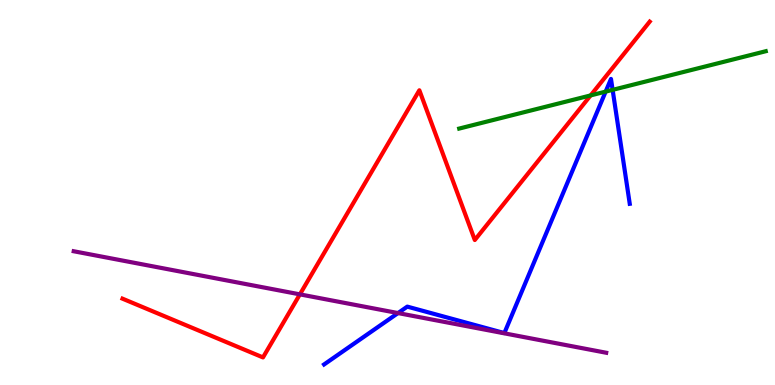[{'lines': ['blue', 'red'], 'intersections': []}, {'lines': ['green', 'red'], 'intersections': [{'x': 7.62, 'y': 7.52}]}, {'lines': ['purple', 'red'], 'intersections': [{'x': 3.87, 'y': 2.35}]}, {'lines': ['blue', 'green'], 'intersections': [{'x': 7.81, 'y': 7.62}, {'x': 7.9, 'y': 7.67}]}, {'lines': ['blue', 'purple'], 'intersections': [{'x': 5.14, 'y': 1.87}]}, {'lines': ['green', 'purple'], 'intersections': []}]